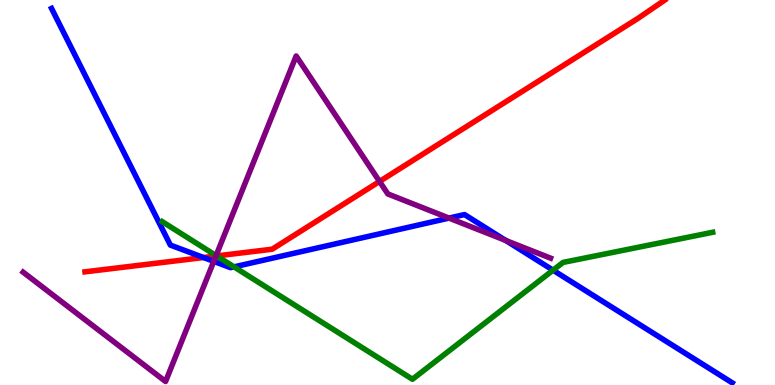[{'lines': ['blue', 'red'], 'intersections': [{'x': 2.63, 'y': 3.31}]}, {'lines': ['green', 'red'], 'intersections': [{'x': 2.8, 'y': 3.35}]}, {'lines': ['purple', 'red'], 'intersections': [{'x': 2.79, 'y': 3.35}, {'x': 4.9, 'y': 5.29}]}, {'lines': ['blue', 'green'], 'intersections': [{'x': 3.02, 'y': 3.07}, {'x': 7.14, 'y': 2.98}]}, {'lines': ['blue', 'purple'], 'intersections': [{'x': 2.76, 'y': 3.21}, {'x': 5.79, 'y': 4.34}, {'x': 6.53, 'y': 3.75}]}, {'lines': ['green', 'purple'], 'intersections': [{'x': 2.79, 'y': 3.36}]}]